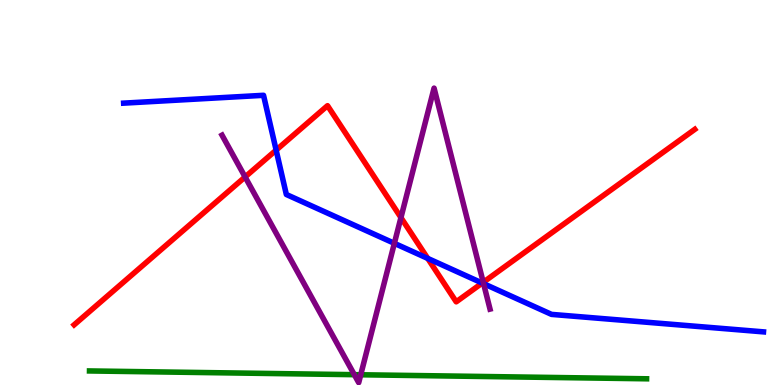[{'lines': ['blue', 'red'], 'intersections': [{'x': 3.56, 'y': 6.1}, {'x': 5.52, 'y': 3.29}, {'x': 6.22, 'y': 2.65}]}, {'lines': ['green', 'red'], 'intersections': []}, {'lines': ['purple', 'red'], 'intersections': [{'x': 3.16, 'y': 5.4}, {'x': 5.17, 'y': 4.35}, {'x': 6.24, 'y': 2.67}]}, {'lines': ['blue', 'green'], 'intersections': []}, {'lines': ['blue', 'purple'], 'intersections': [{'x': 5.09, 'y': 3.68}, {'x': 6.24, 'y': 2.63}]}, {'lines': ['green', 'purple'], 'intersections': [{'x': 4.57, 'y': 0.268}, {'x': 4.65, 'y': 0.266}]}]